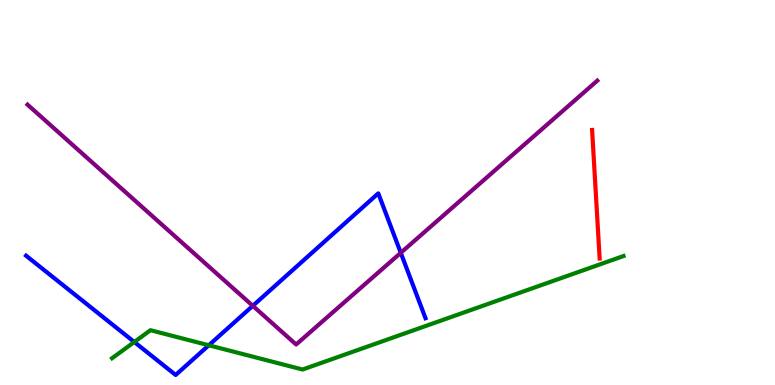[{'lines': ['blue', 'red'], 'intersections': []}, {'lines': ['green', 'red'], 'intersections': []}, {'lines': ['purple', 'red'], 'intersections': []}, {'lines': ['blue', 'green'], 'intersections': [{'x': 1.73, 'y': 1.12}, {'x': 2.69, 'y': 1.03}]}, {'lines': ['blue', 'purple'], 'intersections': [{'x': 3.26, 'y': 2.06}, {'x': 5.17, 'y': 3.43}]}, {'lines': ['green', 'purple'], 'intersections': []}]